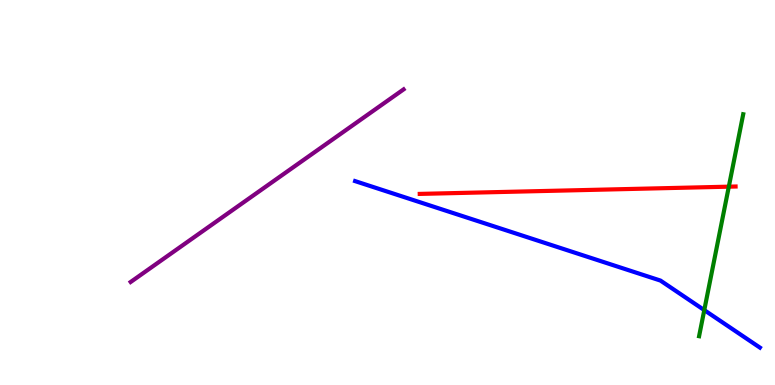[{'lines': ['blue', 'red'], 'intersections': []}, {'lines': ['green', 'red'], 'intersections': [{'x': 9.4, 'y': 5.15}]}, {'lines': ['purple', 'red'], 'intersections': []}, {'lines': ['blue', 'green'], 'intersections': [{'x': 9.09, 'y': 1.95}]}, {'lines': ['blue', 'purple'], 'intersections': []}, {'lines': ['green', 'purple'], 'intersections': []}]